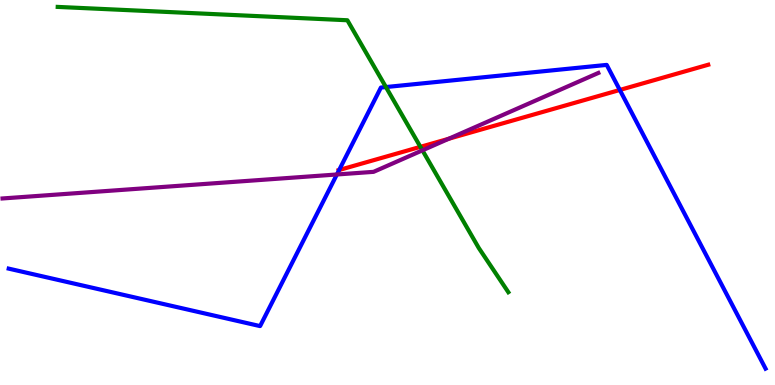[{'lines': ['blue', 'red'], 'intersections': [{'x': 4.38, 'y': 5.58}, {'x': 8.0, 'y': 7.66}]}, {'lines': ['green', 'red'], 'intersections': [{'x': 5.42, 'y': 6.19}]}, {'lines': ['purple', 'red'], 'intersections': [{'x': 5.79, 'y': 6.4}]}, {'lines': ['blue', 'green'], 'intersections': [{'x': 4.98, 'y': 7.74}]}, {'lines': ['blue', 'purple'], 'intersections': [{'x': 4.35, 'y': 5.47}]}, {'lines': ['green', 'purple'], 'intersections': [{'x': 5.45, 'y': 6.1}]}]